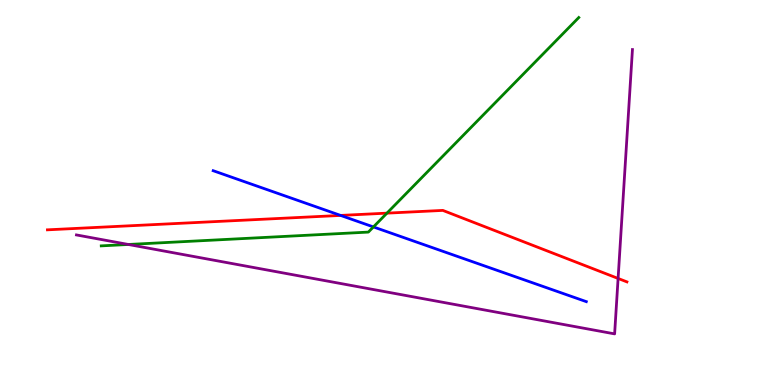[{'lines': ['blue', 'red'], 'intersections': [{'x': 4.4, 'y': 4.4}]}, {'lines': ['green', 'red'], 'intersections': [{'x': 4.99, 'y': 4.46}]}, {'lines': ['purple', 'red'], 'intersections': [{'x': 7.98, 'y': 2.77}]}, {'lines': ['blue', 'green'], 'intersections': [{'x': 4.82, 'y': 4.11}]}, {'lines': ['blue', 'purple'], 'intersections': []}, {'lines': ['green', 'purple'], 'intersections': [{'x': 1.66, 'y': 3.65}]}]